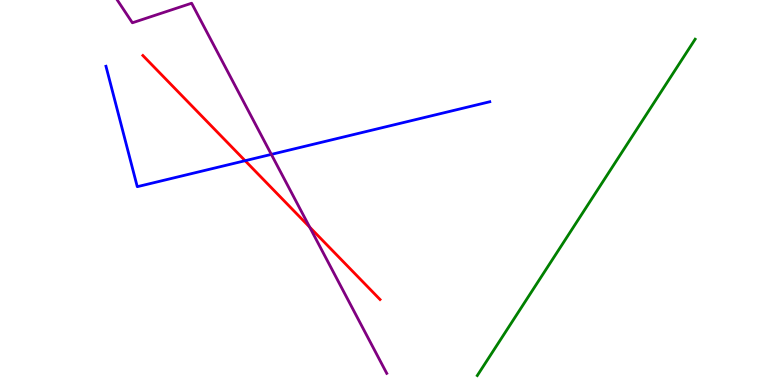[{'lines': ['blue', 'red'], 'intersections': [{'x': 3.16, 'y': 5.83}]}, {'lines': ['green', 'red'], 'intersections': []}, {'lines': ['purple', 'red'], 'intersections': [{'x': 4.0, 'y': 4.1}]}, {'lines': ['blue', 'green'], 'intersections': []}, {'lines': ['blue', 'purple'], 'intersections': [{'x': 3.5, 'y': 5.99}]}, {'lines': ['green', 'purple'], 'intersections': []}]